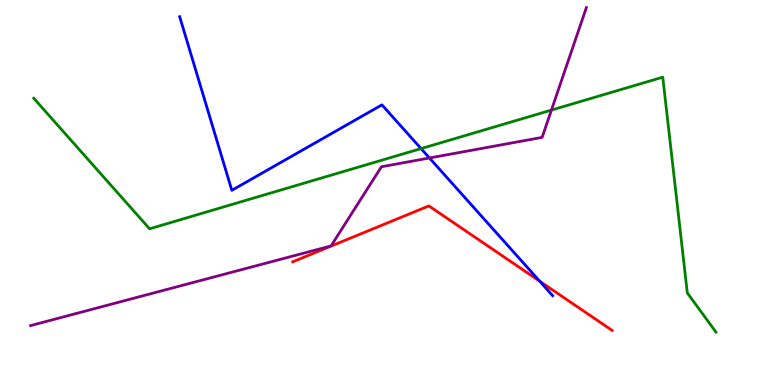[{'lines': ['blue', 'red'], 'intersections': [{'x': 6.96, 'y': 2.7}]}, {'lines': ['green', 'red'], 'intersections': []}, {'lines': ['purple', 'red'], 'intersections': []}, {'lines': ['blue', 'green'], 'intersections': [{'x': 5.43, 'y': 6.14}]}, {'lines': ['blue', 'purple'], 'intersections': [{'x': 5.54, 'y': 5.9}]}, {'lines': ['green', 'purple'], 'intersections': [{'x': 7.12, 'y': 7.14}]}]